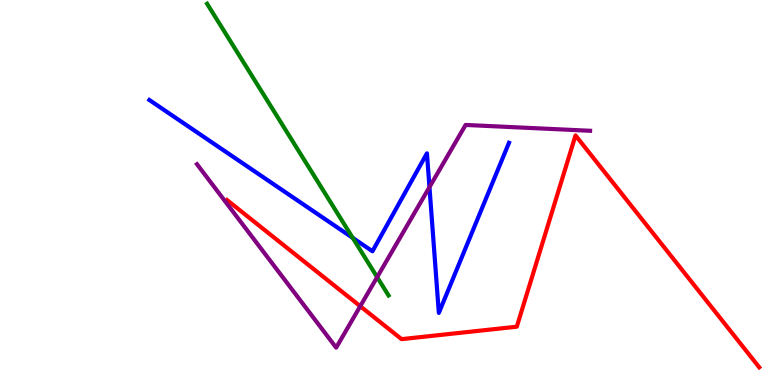[{'lines': ['blue', 'red'], 'intersections': []}, {'lines': ['green', 'red'], 'intersections': []}, {'lines': ['purple', 'red'], 'intersections': [{'x': 4.65, 'y': 2.05}]}, {'lines': ['blue', 'green'], 'intersections': [{'x': 4.55, 'y': 3.82}]}, {'lines': ['blue', 'purple'], 'intersections': [{'x': 5.54, 'y': 5.14}]}, {'lines': ['green', 'purple'], 'intersections': [{'x': 4.87, 'y': 2.8}]}]